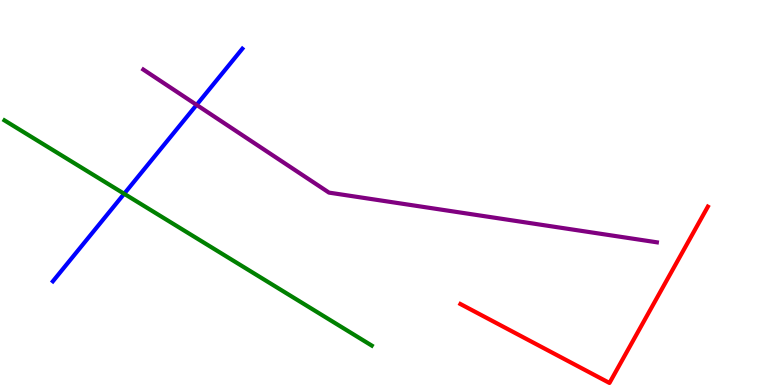[{'lines': ['blue', 'red'], 'intersections': []}, {'lines': ['green', 'red'], 'intersections': []}, {'lines': ['purple', 'red'], 'intersections': []}, {'lines': ['blue', 'green'], 'intersections': [{'x': 1.6, 'y': 4.97}]}, {'lines': ['blue', 'purple'], 'intersections': [{'x': 2.54, 'y': 7.28}]}, {'lines': ['green', 'purple'], 'intersections': []}]